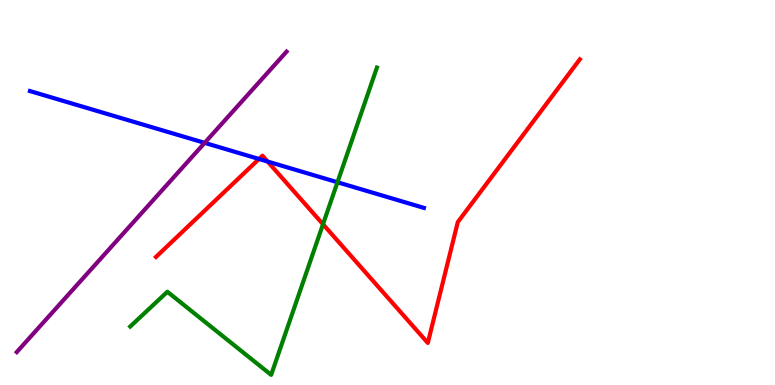[{'lines': ['blue', 'red'], 'intersections': [{'x': 3.34, 'y': 5.87}, {'x': 3.45, 'y': 5.8}]}, {'lines': ['green', 'red'], 'intersections': [{'x': 4.17, 'y': 4.18}]}, {'lines': ['purple', 'red'], 'intersections': []}, {'lines': ['blue', 'green'], 'intersections': [{'x': 4.35, 'y': 5.27}]}, {'lines': ['blue', 'purple'], 'intersections': [{'x': 2.64, 'y': 6.29}]}, {'lines': ['green', 'purple'], 'intersections': []}]